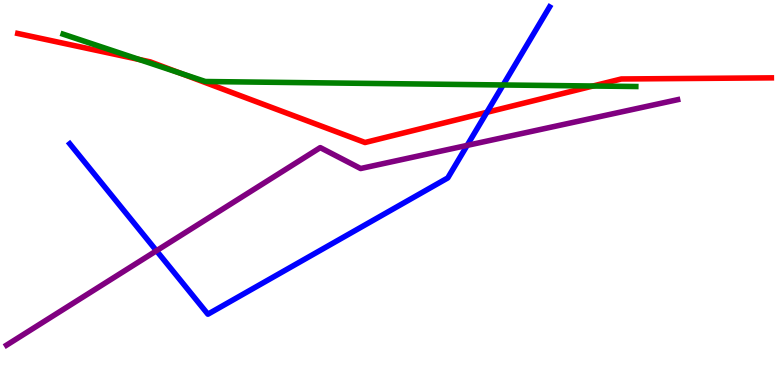[{'lines': ['blue', 'red'], 'intersections': [{'x': 6.28, 'y': 7.08}]}, {'lines': ['green', 'red'], 'intersections': [{'x': 1.8, 'y': 8.45}, {'x': 2.33, 'y': 8.1}, {'x': 7.65, 'y': 7.77}]}, {'lines': ['purple', 'red'], 'intersections': []}, {'lines': ['blue', 'green'], 'intersections': [{'x': 6.49, 'y': 7.79}]}, {'lines': ['blue', 'purple'], 'intersections': [{'x': 2.02, 'y': 3.49}, {'x': 6.03, 'y': 6.22}]}, {'lines': ['green', 'purple'], 'intersections': []}]